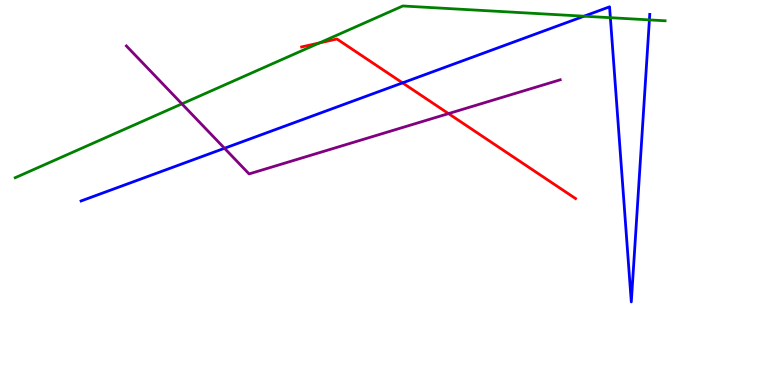[{'lines': ['blue', 'red'], 'intersections': [{'x': 5.19, 'y': 7.85}]}, {'lines': ['green', 'red'], 'intersections': [{'x': 4.12, 'y': 8.88}]}, {'lines': ['purple', 'red'], 'intersections': [{'x': 5.79, 'y': 7.05}]}, {'lines': ['blue', 'green'], 'intersections': [{'x': 7.54, 'y': 9.58}, {'x': 7.88, 'y': 9.54}, {'x': 8.38, 'y': 9.48}]}, {'lines': ['blue', 'purple'], 'intersections': [{'x': 2.9, 'y': 6.15}]}, {'lines': ['green', 'purple'], 'intersections': [{'x': 2.35, 'y': 7.3}]}]